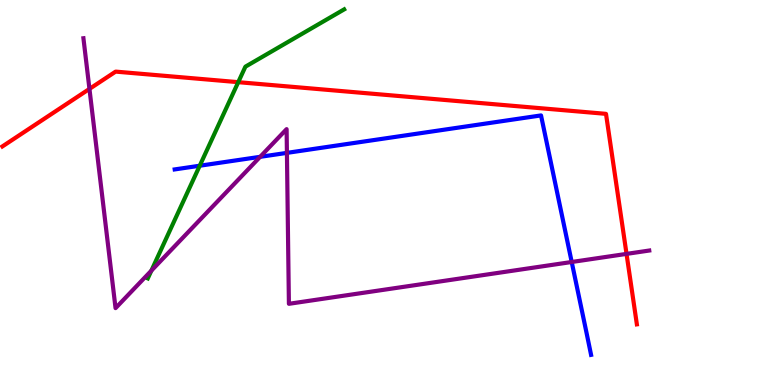[{'lines': ['blue', 'red'], 'intersections': []}, {'lines': ['green', 'red'], 'intersections': [{'x': 3.07, 'y': 7.87}]}, {'lines': ['purple', 'red'], 'intersections': [{'x': 1.15, 'y': 7.69}, {'x': 8.08, 'y': 3.41}]}, {'lines': ['blue', 'green'], 'intersections': [{'x': 2.58, 'y': 5.7}]}, {'lines': ['blue', 'purple'], 'intersections': [{'x': 3.36, 'y': 5.93}, {'x': 3.7, 'y': 6.03}, {'x': 7.38, 'y': 3.19}]}, {'lines': ['green', 'purple'], 'intersections': [{'x': 1.95, 'y': 2.97}]}]